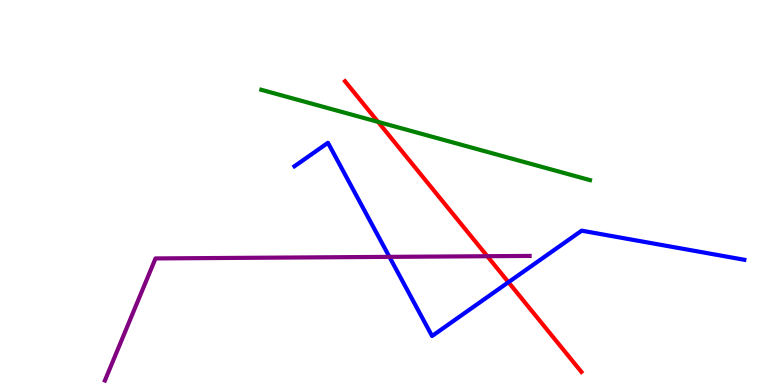[{'lines': ['blue', 'red'], 'intersections': [{'x': 6.56, 'y': 2.67}]}, {'lines': ['green', 'red'], 'intersections': [{'x': 4.88, 'y': 6.83}]}, {'lines': ['purple', 'red'], 'intersections': [{'x': 6.29, 'y': 3.35}]}, {'lines': ['blue', 'green'], 'intersections': []}, {'lines': ['blue', 'purple'], 'intersections': [{'x': 5.02, 'y': 3.33}]}, {'lines': ['green', 'purple'], 'intersections': []}]